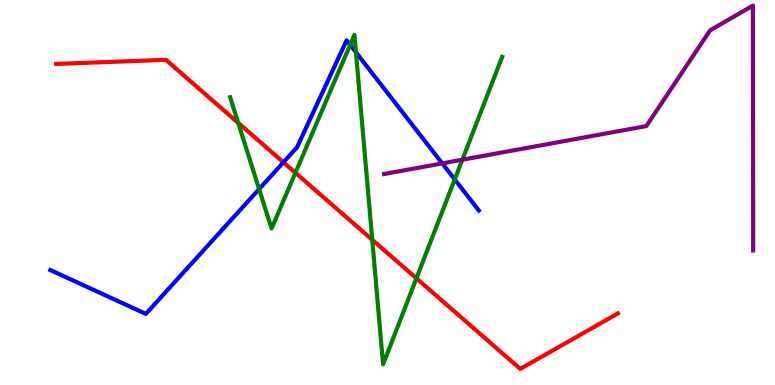[{'lines': ['blue', 'red'], 'intersections': [{'x': 3.66, 'y': 5.78}]}, {'lines': ['green', 'red'], 'intersections': [{'x': 3.07, 'y': 6.81}, {'x': 3.81, 'y': 5.51}, {'x': 4.8, 'y': 3.77}, {'x': 5.37, 'y': 2.77}]}, {'lines': ['purple', 'red'], 'intersections': []}, {'lines': ['blue', 'green'], 'intersections': [{'x': 3.34, 'y': 5.09}, {'x': 4.52, 'y': 8.83}, {'x': 4.59, 'y': 8.64}, {'x': 5.87, 'y': 5.34}]}, {'lines': ['blue', 'purple'], 'intersections': [{'x': 5.71, 'y': 5.76}]}, {'lines': ['green', 'purple'], 'intersections': [{'x': 5.97, 'y': 5.85}]}]